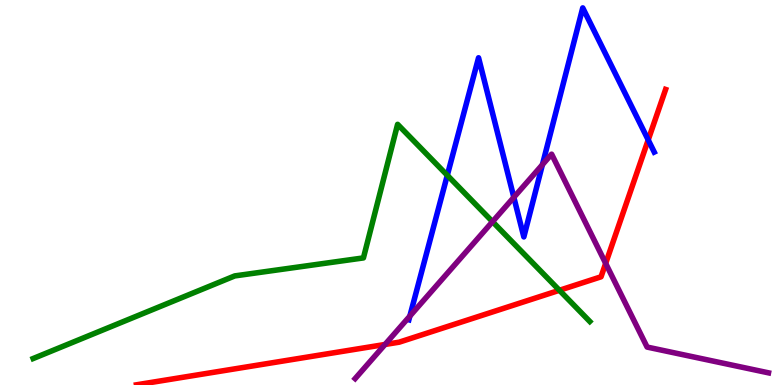[{'lines': ['blue', 'red'], 'intersections': [{'x': 8.36, 'y': 6.37}]}, {'lines': ['green', 'red'], 'intersections': [{'x': 7.22, 'y': 2.46}]}, {'lines': ['purple', 'red'], 'intersections': [{'x': 4.97, 'y': 1.05}, {'x': 7.82, 'y': 3.16}]}, {'lines': ['blue', 'green'], 'intersections': [{'x': 5.77, 'y': 5.45}]}, {'lines': ['blue', 'purple'], 'intersections': [{'x': 5.29, 'y': 1.79}, {'x': 6.63, 'y': 4.87}, {'x': 7.0, 'y': 5.72}]}, {'lines': ['green', 'purple'], 'intersections': [{'x': 6.36, 'y': 4.24}]}]